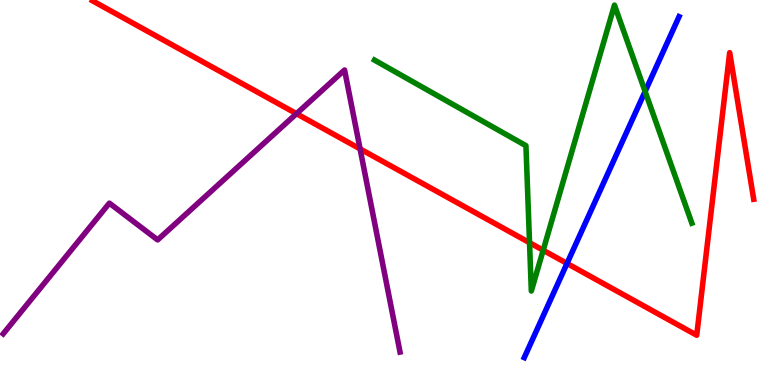[{'lines': ['blue', 'red'], 'intersections': [{'x': 7.32, 'y': 3.16}]}, {'lines': ['green', 'red'], 'intersections': [{'x': 6.83, 'y': 3.7}, {'x': 7.01, 'y': 3.5}]}, {'lines': ['purple', 'red'], 'intersections': [{'x': 3.83, 'y': 7.05}, {'x': 4.65, 'y': 6.13}]}, {'lines': ['blue', 'green'], 'intersections': [{'x': 8.32, 'y': 7.62}]}, {'lines': ['blue', 'purple'], 'intersections': []}, {'lines': ['green', 'purple'], 'intersections': []}]